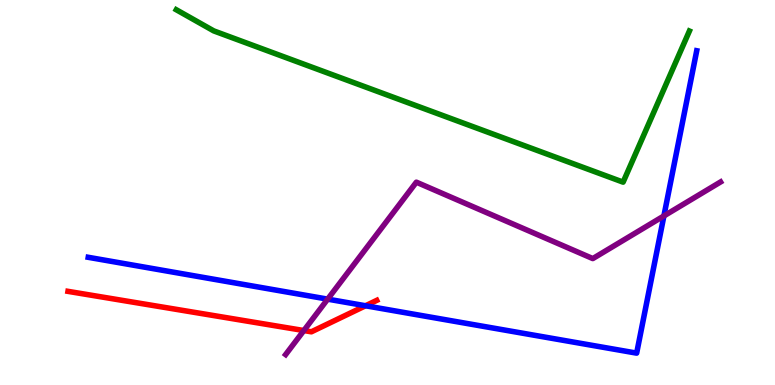[{'lines': ['blue', 'red'], 'intersections': [{'x': 4.72, 'y': 2.06}]}, {'lines': ['green', 'red'], 'intersections': []}, {'lines': ['purple', 'red'], 'intersections': [{'x': 3.92, 'y': 1.41}]}, {'lines': ['blue', 'green'], 'intersections': []}, {'lines': ['blue', 'purple'], 'intersections': [{'x': 4.23, 'y': 2.23}, {'x': 8.57, 'y': 4.39}]}, {'lines': ['green', 'purple'], 'intersections': []}]